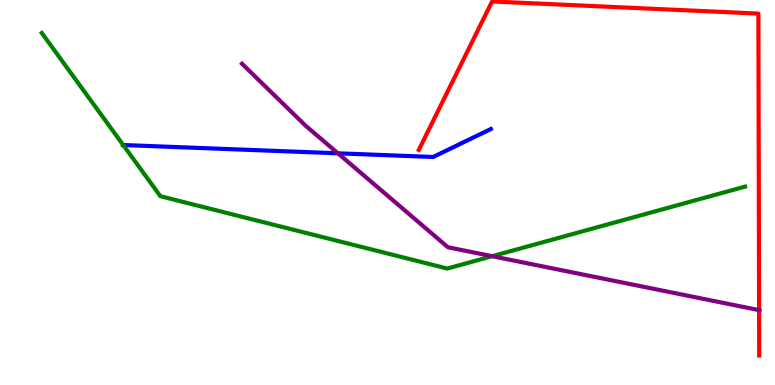[{'lines': ['blue', 'red'], 'intersections': []}, {'lines': ['green', 'red'], 'intersections': []}, {'lines': ['purple', 'red'], 'intersections': [{'x': 9.79, 'y': 1.94}]}, {'lines': ['blue', 'green'], 'intersections': [{'x': 1.59, 'y': 6.23}]}, {'lines': ['blue', 'purple'], 'intersections': [{'x': 4.36, 'y': 6.02}]}, {'lines': ['green', 'purple'], 'intersections': [{'x': 6.35, 'y': 3.35}]}]